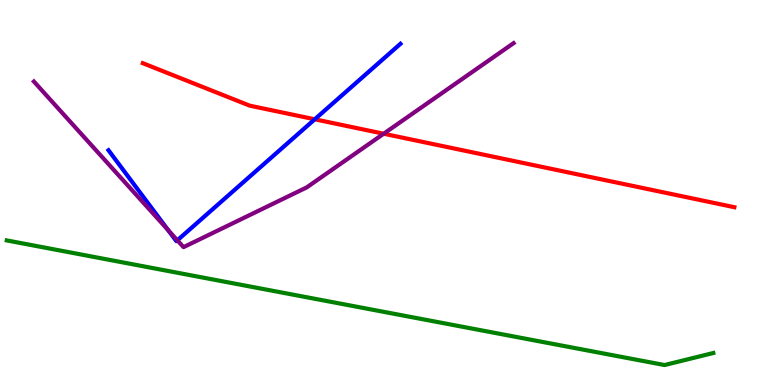[{'lines': ['blue', 'red'], 'intersections': [{'x': 4.06, 'y': 6.9}]}, {'lines': ['green', 'red'], 'intersections': []}, {'lines': ['purple', 'red'], 'intersections': [{'x': 4.95, 'y': 6.53}]}, {'lines': ['blue', 'green'], 'intersections': []}, {'lines': ['blue', 'purple'], 'intersections': [{'x': 2.17, 'y': 4.02}, {'x': 2.29, 'y': 3.76}]}, {'lines': ['green', 'purple'], 'intersections': []}]